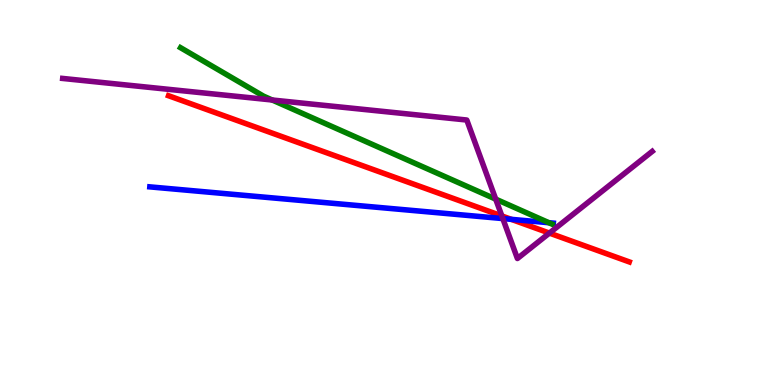[{'lines': ['blue', 'red'], 'intersections': [{'x': 6.6, 'y': 4.3}]}, {'lines': ['green', 'red'], 'intersections': []}, {'lines': ['purple', 'red'], 'intersections': [{'x': 6.48, 'y': 4.39}, {'x': 7.09, 'y': 3.95}]}, {'lines': ['blue', 'green'], 'intersections': [{'x': 7.08, 'y': 4.22}]}, {'lines': ['blue', 'purple'], 'intersections': [{'x': 6.49, 'y': 4.32}]}, {'lines': ['green', 'purple'], 'intersections': [{'x': 3.51, 'y': 7.4}, {'x': 6.4, 'y': 4.83}]}]